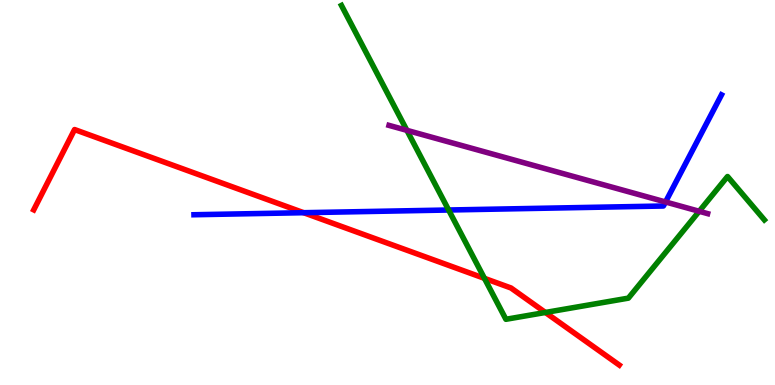[{'lines': ['blue', 'red'], 'intersections': [{'x': 3.92, 'y': 4.48}]}, {'lines': ['green', 'red'], 'intersections': [{'x': 6.25, 'y': 2.77}, {'x': 7.04, 'y': 1.88}]}, {'lines': ['purple', 'red'], 'intersections': []}, {'lines': ['blue', 'green'], 'intersections': [{'x': 5.79, 'y': 4.55}]}, {'lines': ['blue', 'purple'], 'intersections': [{'x': 8.59, 'y': 4.75}]}, {'lines': ['green', 'purple'], 'intersections': [{'x': 5.25, 'y': 6.61}, {'x': 9.02, 'y': 4.51}]}]